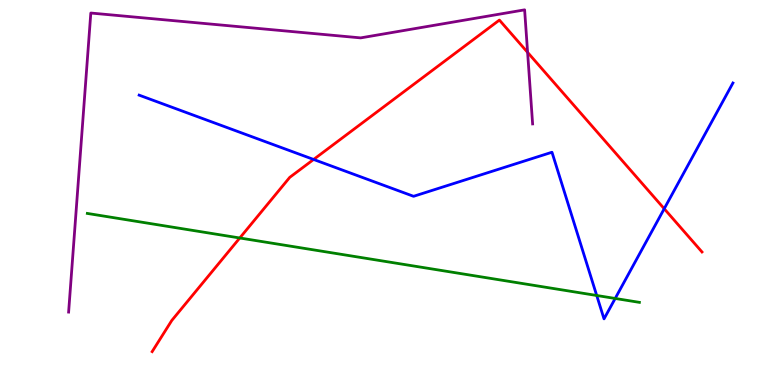[{'lines': ['blue', 'red'], 'intersections': [{'x': 4.05, 'y': 5.86}, {'x': 8.57, 'y': 4.58}]}, {'lines': ['green', 'red'], 'intersections': [{'x': 3.09, 'y': 3.82}]}, {'lines': ['purple', 'red'], 'intersections': [{'x': 6.81, 'y': 8.64}]}, {'lines': ['blue', 'green'], 'intersections': [{'x': 7.7, 'y': 2.33}, {'x': 7.94, 'y': 2.25}]}, {'lines': ['blue', 'purple'], 'intersections': []}, {'lines': ['green', 'purple'], 'intersections': []}]